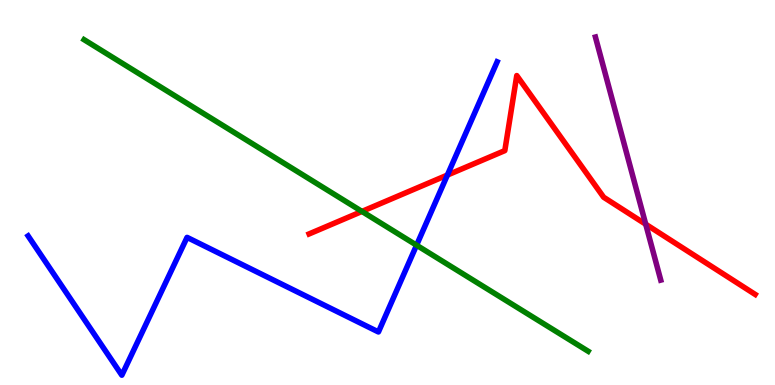[{'lines': ['blue', 'red'], 'intersections': [{'x': 5.77, 'y': 5.45}]}, {'lines': ['green', 'red'], 'intersections': [{'x': 4.67, 'y': 4.51}]}, {'lines': ['purple', 'red'], 'intersections': [{'x': 8.33, 'y': 4.18}]}, {'lines': ['blue', 'green'], 'intersections': [{'x': 5.38, 'y': 3.63}]}, {'lines': ['blue', 'purple'], 'intersections': []}, {'lines': ['green', 'purple'], 'intersections': []}]